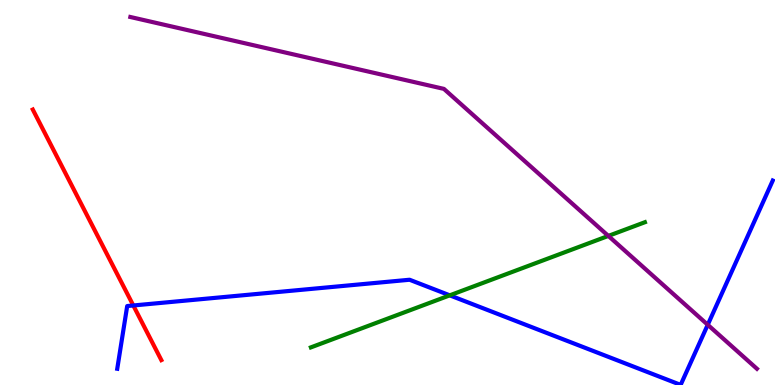[{'lines': ['blue', 'red'], 'intersections': [{'x': 1.72, 'y': 2.07}]}, {'lines': ['green', 'red'], 'intersections': []}, {'lines': ['purple', 'red'], 'intersections': []}, {'lines': ['blue', 'green'], 'intersections': [{'x': 5.8, 'y': 2.33}]}, {'lines': ['blue', 'purple'], 'intersections': [{'x': 9.13, 'y': 1.56}]}, {'lines': ['green', 'purple'], 'intersections': [{'x': 7.85, 'y': 3.87}]}]